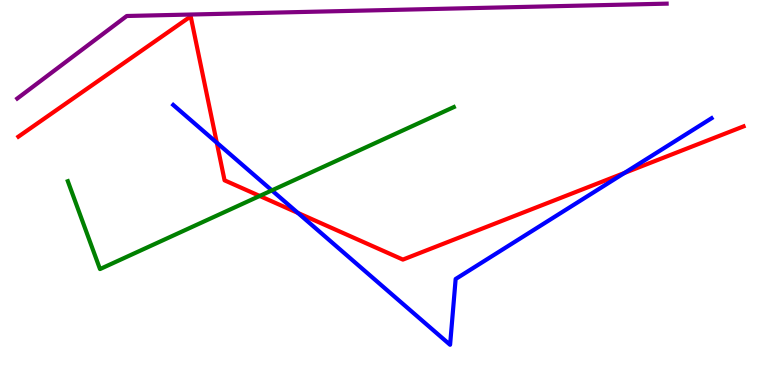[{'lines': ['blue', 'red'], 'intersections': [{'x': 2.8, 'y': 6.29}, {'x': 3.84, 'y': 4.47}, {'x': 8.06, 'y': 5.51}]}, {'lines': ['green', 'red'], 'intersections': [{'x': 3.35, 'y': 4.91}]}, {'lines': ['purple', 'red'], 'intersections': []}, {'lines': ['blue', 'green'], 'intersections': [{'x': 3.51, 'y': 5.05}]}, {'lines': ['blue', 'purple'], 'intersections': []}, {'lines': ['green', 'purple'], 'intersections': []}]